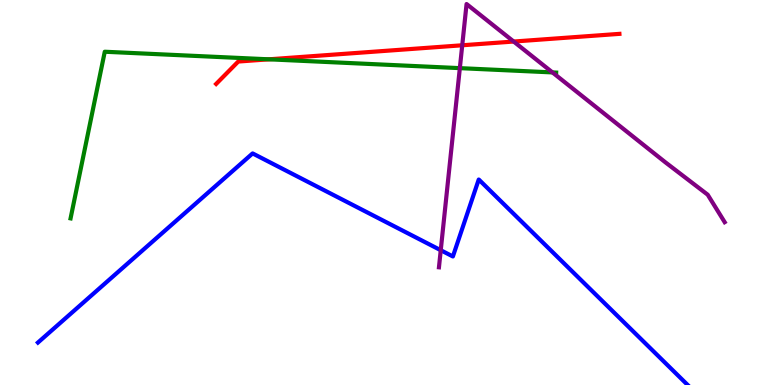[{'lines': ['blue', 'red'], 'intersections': []}, {'lines': ['green', 'red'], 'intersections': [{'x': 3.47, 'y': 8.46}]}, {'lines': ['purple', 'red'], 'intersections': [{'x': 5.96, 'y': 8.82}, {'x': 6.63, 'y': 8.92}]}, {'lines': ['blue', 'green'], 'intersections': []}, {'lines': ['blue', 'purple'], 'intersections': [{'x': 5.69, 'y': 3.5}]}, {'lines': ['green', 'purple'], 'intersections': [{'x': 5.93, 'y': 8.23}, {'x': 7.13, 'y': 8.12}]}]